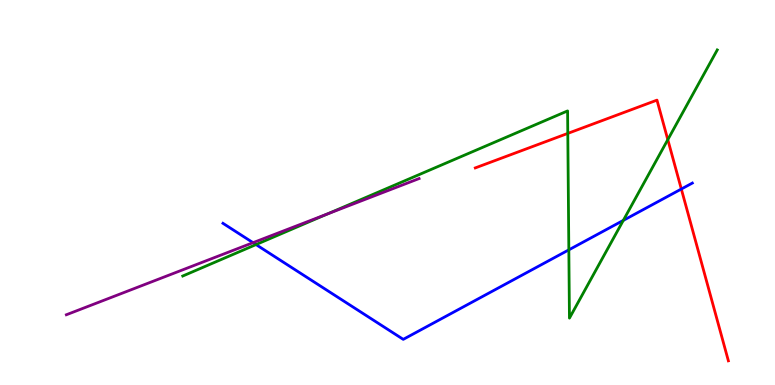[{'lines': ['blue', 'red'], 'intersections': [{'x': 8.79, 'y': 5.09}]}, {'lines': ['green', 'red'], 'intersections': [{'x': 7.33, 'y': 6.53}, {'x': 8.62, 'y': 6.37}]}, {'lines': ['purple', 'red'], 'intersections': []}, {'lines': ['blue', 'green'], 'intersections': [{'x': 3.3, 'y': 3.65}, {'x': 7.34, 'y': 3.51}, {'x': 8.04, 'y': 4.28}]}, {'lines': ['blue', 'purple'], 'intersections': [{'x': 3.27, 'y': 3.7}]}, {'lines': ['green', 'purple'], 'intersections': [{'x': 4.22, 'y': 4.44}]}]